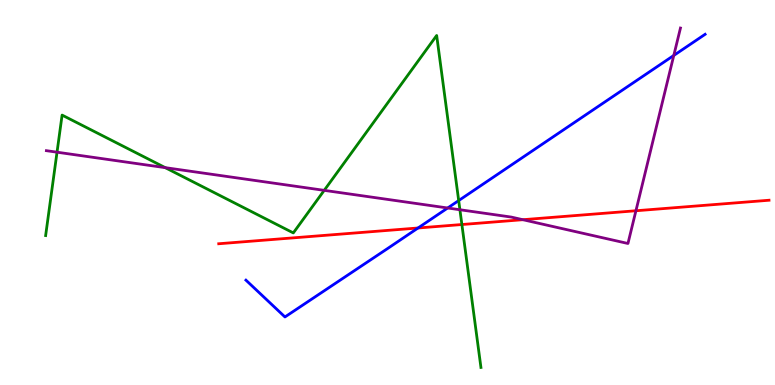[{'lines': ['blue', 'red'], 'intersections': [{'x': 5.39, 'y': 4.08}]}, {'lines': ['green', 'red'], 'intersections': [{'x': 5.96, 'y': 4.17}]}, {'lines': ['purple', 'red'], 'intersections': [{'x': 6.75, 'y': 4.29}, {'x': 8.21, 'y': 4.53}]}, {'lines': ['blue', 'green'], 'intersections': [{'x': 5.92, 'y': 4.79}]}, {'lines': ['blue', 'purple'], 'intersections': [{'x': 5.78, 'y': 4.6}, {'x': 8.69, 'y': 8.56}]}, {'lines': ['green', 'purple'], 'intersections': [{'x': 0.736, 'y': 6.05}, {'x': 2.13, 'y': 5.65}, {'x': 4.18, 'y': 5.06}, {'x': 5.93, 'y': 4.55}]}]